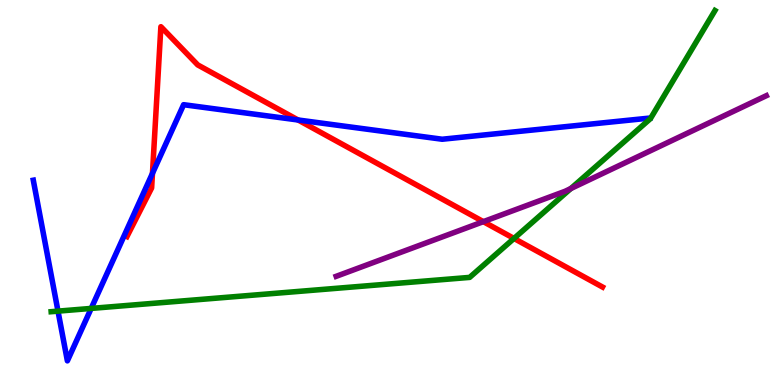[{'lines': ['blue', 'red'], 'intersections': [{'x': 1.97, 'y': 5.5}, {'x': 3.85, 'y': 6.88}]}, {'lines': ['green', 'red'], 'intersections': [{'x': 6.63, 'y': 3.81}]}, {'lines': ['purple', 'red'], 'intersections': [{'x': 6.24, 'y': 4.24}]}, {'lines': ['blue', 'green'], 'intersections': [{'x': 0.748, 'y': 1.92}, {'x': 1.18, 'y': 1.99}]}, {'lines': ['blue', 'purple'], 'intersections': []}, {'lines': ['green', 'purple'], 'intersections': [{'x': 7.37, 'y': 5.1}]}]